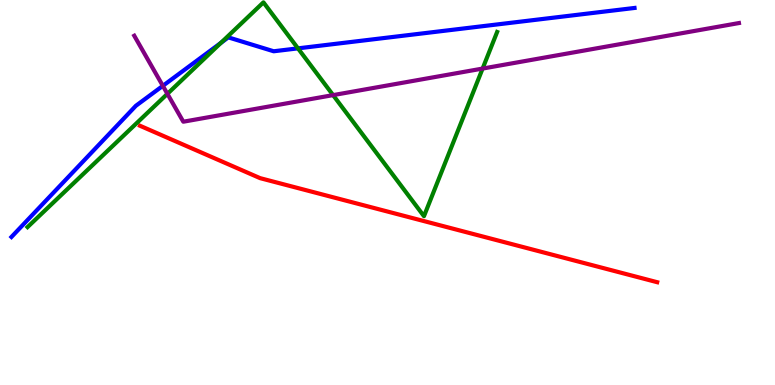[{'lines': ['blue', 'red'], 'intersections': []}, {'lines': ['green', 'red'], 'intersections': []}, {'lines': ['purple', 'red'], 'intersections': []}, {'lines': ['blue', 'green'], 'intersections': [{'x': 2.85, 'y': 8.89}, {'x': 3.84, 'y': 8.74}]}, {'lines': ['blue', 'purple'], 'intersections': [{'x': 2.1, 'y': 7.77}]}, {'lines': ['green', 'purple'], 'intersections': [{'x': 2.16, 'y': 7.56}, {'x': 4.3, 'y': 7.53}, {'x': 6.23, 'y': 8.22}]}]